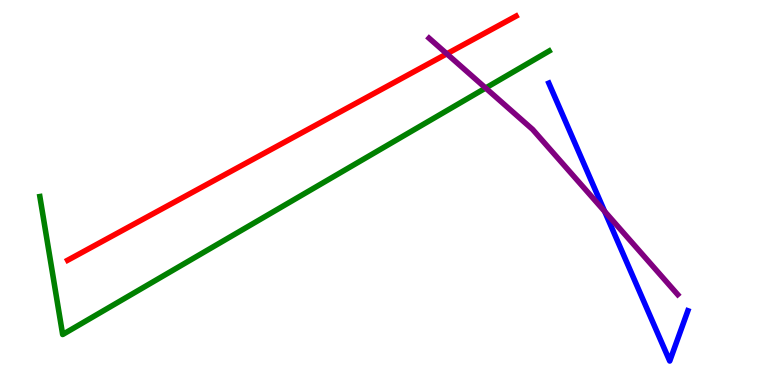[{'lines': ['blue', 'red'], 'intersections': []}, {'lines': ['green', 'red'], 'intersections': []}, {'lines': ['purple', 'red'], 'intersections': [{'x': 5.77, 'y': 8.6}]}, {'lines': ['blue', 'green'], 'intersections': []}, {'lines': ['blue', 'purple'], 'intersections': [{'x': 7.8, 'y': 4.51}]}, {'lines': ['green', 'purple'], 'intersections': [{'x': 6.27, 'y': 7.71}]}]